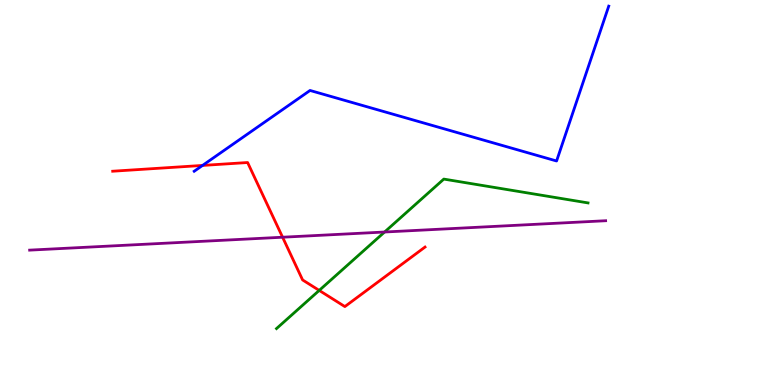[{'lines': ['blue', 'red'], 'intersections': [{'x': 2.61, 'y': 5.7}]}, {'lines': ['green', 'red'], 'intersections': [{'x': 4.12, 'y': 2.46}]}, {'lines': ['purple', 'red'], 'intersections': [{'x': 3.65, 'y': 3.84}]}, {'lines': ['blue', 'green'], 'intersections': []}, {'lines': ['blue', 'purple'], 'intersections': []}, {'lines': ['green', 'purple'], 'intersections': [{'x': 4.96, 'y': 3.97}]}]